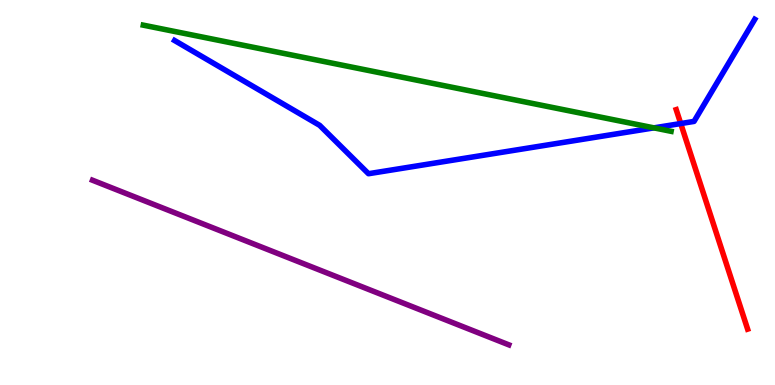[{'lines': ['blue', 'red'], 'intersections': [{'x': 8.78, 'y': 6.79}]}, {'lines': ['green', 'red'], 'intersections': []}, {'lines': ['purple', 'red'], 'intersections': []}, {'lines': ['blue', 'green'], 'intersections': [{'x': 8.44, 'y': 6.68}]}, {'lines': ['blue', 'purple'], 'intersections': []}, {'lines': ['green', 'purple'], 'intersections': []}]